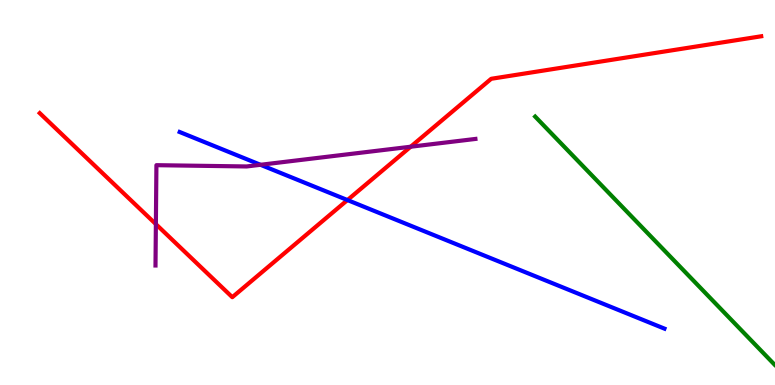[{'lines': ['blue', 'red'], 'intersections': [{'x': 4.48, 'y': 4.8}]}, {'lines': ['green', 'red'], 'intersections': []}, {'lines': ['purple', 'red'], 'intersections': [{'x': 2.01, 'y': 4.18}, {'x': 5.3, 'y': 6.19}]}, {'lines': ['blue', 'green'], 'intersections': []}, {'lines': ['blue', 'purple'], 'intersections': [{'x': 3.36, 'y': 5.72}]}, {'lines': ['green', 'purple'], 'intersections': []}]